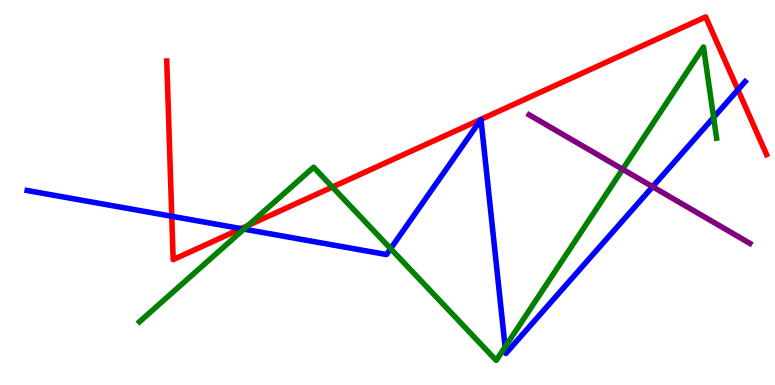[{'lines': ['blue', 'red'], 'intersections': [{'x': 2.22, 'y': 4.38}, {'x': 3.11, 'y': 4.06}, {'x': 9.52, 'y': 7.67}]}, {'lines': ['green', 'red'], 'intersections': [{'x': 3.2, 'y': 4.14}, {'x': 4.29, 'y': 5.14}]}, {'lines': ['purple', 'red'], 'intersections': []}, {'lines': ['blue', 'green'], 'intersections': [{'x': 3.15, 'y': 4.05}, {'x': 5.04, 'y': 3.54}, {'x': 6.52, 'y': 0.988}, {'x': 9.21, 'y': 6.95}]}, {'lines': ['blue', 'purple'], 'intersections': [{'x': 8.42, 'y': 5.15}]}, {'lines': ['green', 'purple'], 'intersections': [{'x': 8.03, 'y': 5.6}]}]